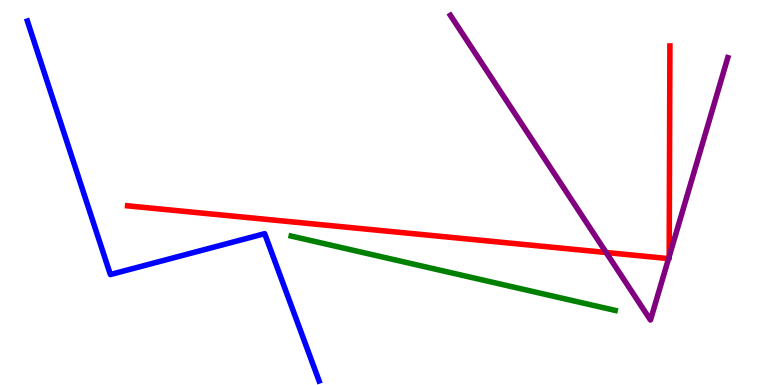[{'lines': ['blue', 'red'], 'intersections': []}, {'lines': ['green', 'red'], 'intersections': []}, {'lines': ['purple', 'red'], 'intersections': [{'x': 7.82, 'y': 3.44}, {'x': 8.63, 'y': 3.28}, {'x': 8.63, 'y': 3.34}]}, {'lines': ['blue', 'green'], 'intersections': []}, {'lines': ['blue', 'purple'], 'intersections': []}, {'lines': ['green', 'purple'], 'intersections': []}]